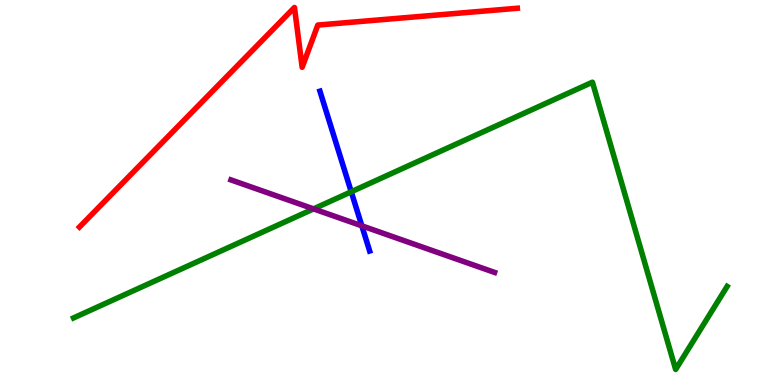[{'lines': ['blue', 'red'], 'intersections': []}, {'lines': ['green', 'red'], 'intersections': []}, {'lines': ['purple', 'red'], 'intersections': []}, {'lines': ['blue', 'green'], 'intersections': [{'x': 4.53, 'y': 5.02}]}, {'lines': ['blue', 'purple'], 'intersections': [{'x': 4.67, 'y': 4.13}]}, {'lines': ['green', 'purple'], 'intersections': [{'x': 4.05, 'y': 4.57}]}]